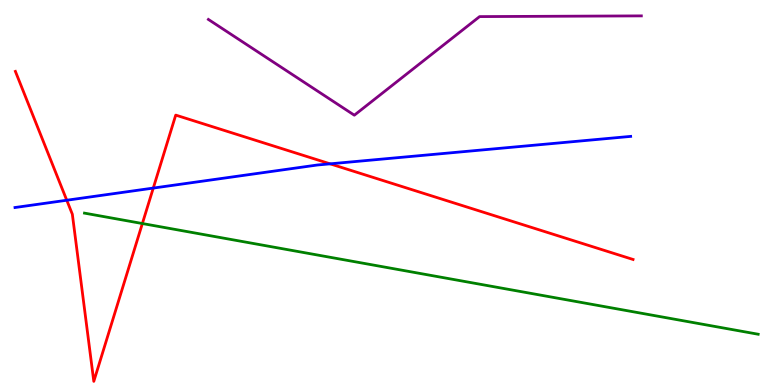[{'lines': ['blue', 'red'], 'intersections': [{'x': 0.862, 'y': 4.8}, {'x': 1.98, 'y': 5.11}, {'x': 4.26, 'y': 5.74}]}, {'lines': ['green', 'red'], 'intersections': [{'x': 1.84, 'y': 4.19}]}, {'lines': ['purple', 'red'], 'intersections': []}, {'lines': ['blue', 'green'], 'intersections': []}, {'lines': ['blue', 'purple'], 'intersections': []}, {'lines': ['green', 'purple'], 'intersections': []}]